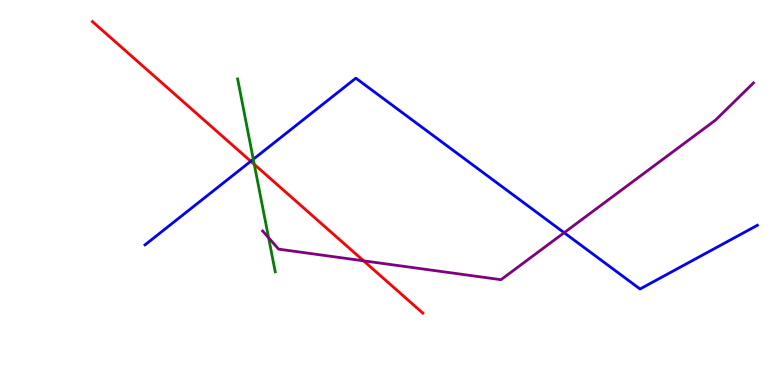[{'lines': ['blue', 'red'], 'intersections': [{'x': 3.24, 'y': 5.81}]}, {'lines': ['green', 'red'], 'intersections': [{'x': 3.28, 'y': 5.73}]}, {'lines': ['purple', 'red'], 'intersections': [{'x': 4.69, 'y': 3.23}]}, {'lines': ['blue', 'green'], 'intersections': [{'x': 3.27, 'y': 5.86}]}, {'lines': ['blue', 'purple'], 'intersections': [{'x': 7.28, 'y': 3.96}]}, {'lines': ['green', 'purple'], 'intersections': [{'x': 3.47, 'y': 3.82}]}]